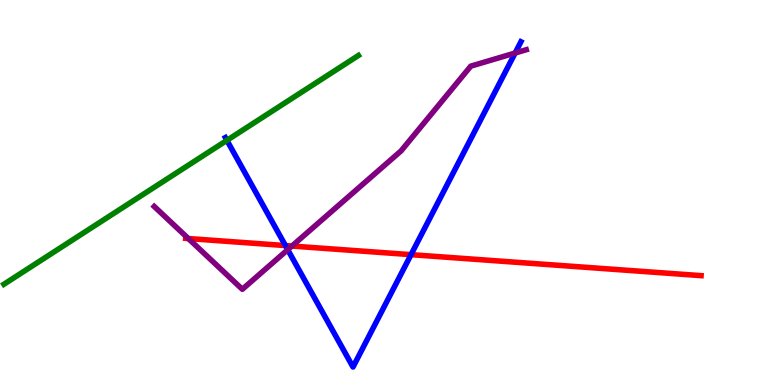[{'lines': ['blue', 'red'], 'intersections': [{'x': 3.68, 'y': 3.62}, {'x': 5.3, 'y': 3.39}]}, {'lines': ['green', 'red'], 'intersections': []}, {'lines': ['purple', 'red'], 'intersections': [{'x': 2.43, 'y': 3.8}, {'x': 3.77, 'y': 3.61}]}, {'lines': ['blue', 'green'], 'intersections': [{'x': 2.93, 'y': 6.35}]}, {'lines': ['blue', 'purple'], 'intersections': [{'x': 3.71, 'y': 3.51}, {'x': 6.65, 'y': 8.62}]}, {'lines': ['green', 'purple'], 'intersections': []}]